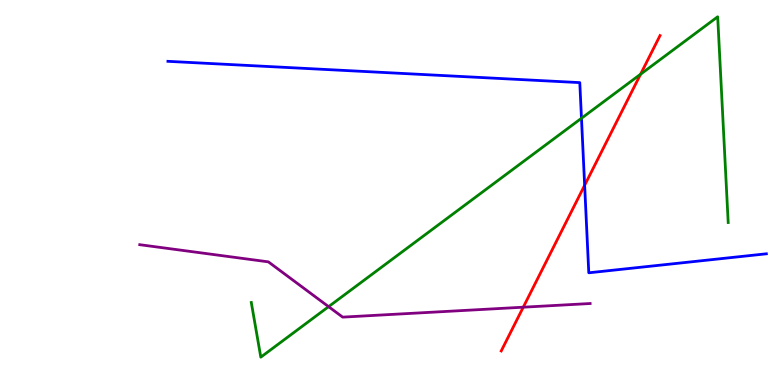[{'lines': ['blue', 'red'], 'intersections': [{'x': 7.54, 'y': 5.19}]}, {'lines': ['green', 'red'], 'intersections': [{'x': 8.27, 'y': 8.07}]}, {'lines': ['purple', 'red'], 'intersections': [{'x': 6.75, 'y': 2.02}]}, {'lines': ['blue', 'green'], 'intersections': [{'x': 7.5, 'y': 6.93}]}, {'lines': ['blue', 'purple'], 'intersections': []}, {'lines': ['green', 'purple'], 'intersections': [{'x': 4.24, 'y': 2.03}]}]